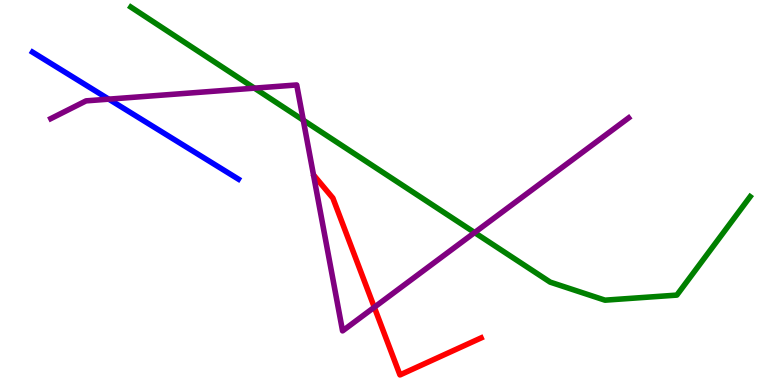[{'lines': ['blue', 'red'], 'intersections': []}, {'lines': ['green', 'red'], 'intersections': []}, {'lines': ['purple', 'red'], 'intersections': [{'x': 4.83, 'y': 2.02}]}, {'lines': ['blue', 'green'], 'intersections': []}, {'lines': ['blue', 'purple'], 'intersections': [{'x': 1.4, 'y': 7.42}]}, {'lines': ['green', 'purple'], 'intersections': [{'x': 3.28, 'y': 7.71}, {'x': 3.91, 'y': 6.88}, {'x': 6.12, 'y': 3.96}]}]